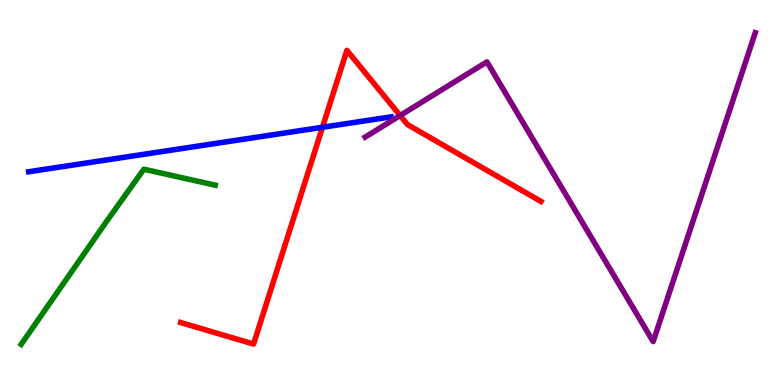[{'lines': ['blue', 'red'], 'intersections': [{'x': 4.16, 'y': 6.69}]}, {'lines': ['green', 'red'], 'intersections': []}, {'lines': ['purple', 'red'], 'intersections': [{'x': 5.16, 'y': 7.0}]}, {'lines': ['blue', 'green'], 'intersections': []}, {'lines': ['blue', 'purple'], 'intersections': []}, {'lines': ['green', 'purple'], 'intersections': []}]